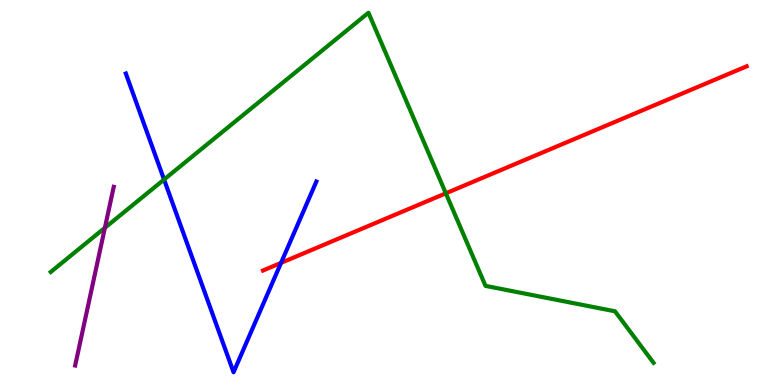[{'lines': ['blue', 'red'], 'intersections': [{'x': 3.63, 'y': 3.17}]}, {'lines': ['green', 'red'], 'intersections': [{'x': 5.75, 'y': 4.98}]}, {'lines': ['purple', 'red'], 'intersections': []}, {'lines': ['blue', 'green'], 'intersections': [{'x': 2.12, 'y': 5.34}]}, {'lines': ['blue', 'purple'], 'intersections': []}, {'lines': ['green', 'purple'], 'intersections': [{'x': 1.35, 'y': 4.08}]}]